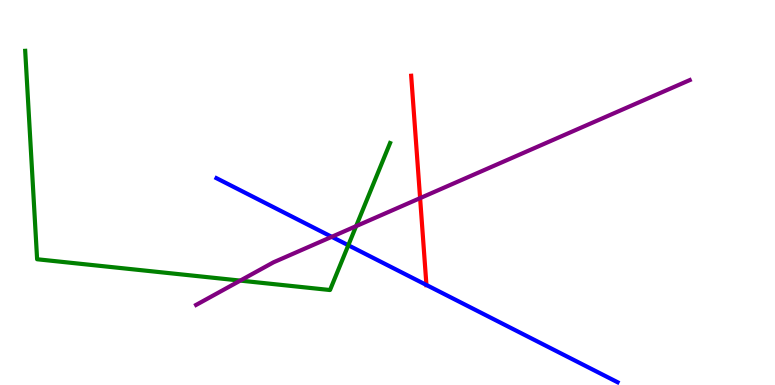[{'lines': ['blue', 'red'], 'intersections': [{'x': 5.5, 'y': 2.6}]}, {'lines': ['green', 'red'], 'intersections': []}, {'lines': ['purple', 'red'], 'intersections': [{'x': 5.42, 'y': 4.85}]}, {'lines': ['blue', 'green'], 'intersections': [{'x': 4.49, 'y': 3.63}]}, {'lines': ['blue', 'purple'], 'intersections': [{'x': 4.28, 'y': 3.85}]}, {'lines': ['green', 'purple'], 'intersections': [{'x': 3.1, 'y': 2.71}, {'x': 4.6, 'y': 4.13}]}]